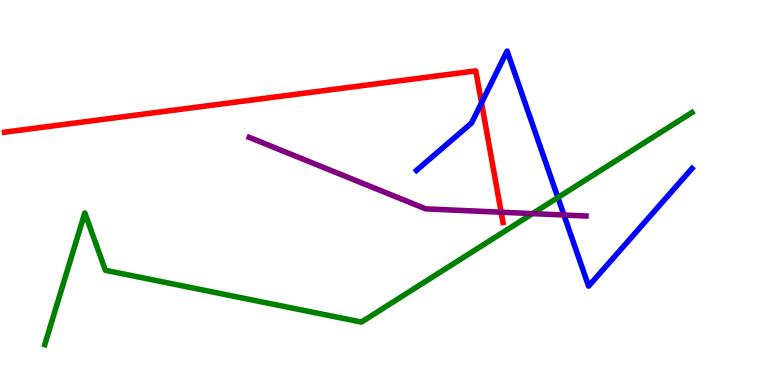[{'lines': ['blue', 'red'], 'intersections': [{'x': 6.21, 'y': 7.33}]}, {'lines': ['green', 'red'], 'intersections': []}, {'lines': ['purple', 'red'], 'intersections': [{'x': 6.47, 'y': 4.49}]}, {'lines': ['blue', 'green'], 'intersections': [{'x': 7.2, 'y': 4.87}]}, {'lines': ['blue', 'purple'], 'intersections': [{'x': 7.28, 'y': 4.42}]}, {'lines': ['green', 'purple'], 'intersections': [{'x': 6.87, 'y': 4.45}]}]